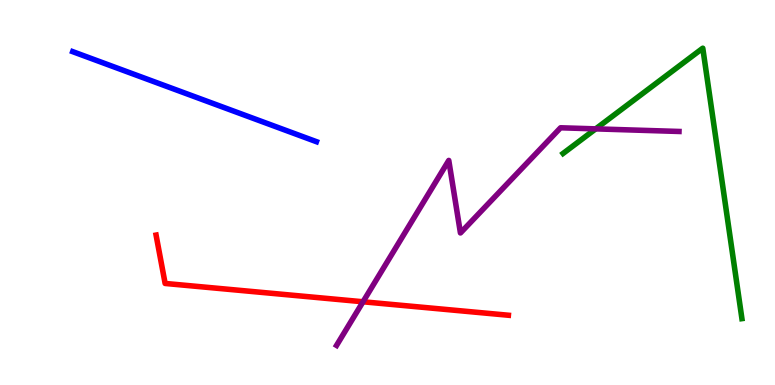[{'lines': ['blue', 'red'], 'intersections': []}, {'lines': ['green', 'red'], 'intersections': []}, {'lines': ['purple', 'red'], 'intersections': [{'x': 4.68, 'y': 2.16}]}, {'lines': ['blue', 'green'], 'intersections': []}, {'lines': ['blue', 'purple'], 'intersections': []}, {'lines': ['green', 'purple'], 'intersections': [{'x': 7.69, 'y': 6.65}]}]